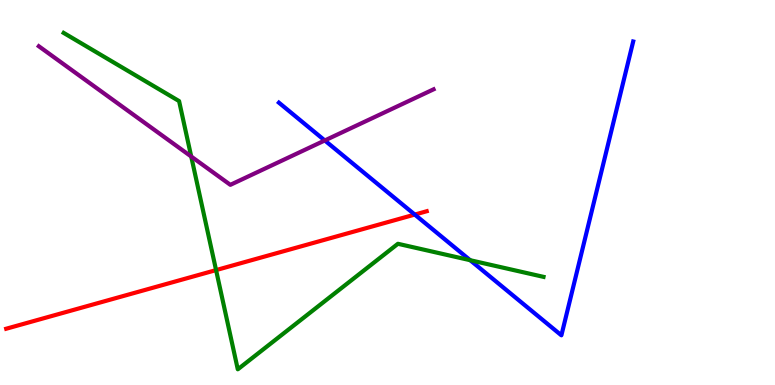[{'lines': ['blue', 'red'], 'intersections': [{'x': 5.35, 'y': 4.43}]}, {'lines': ['green', 'red'], 'intersections': [{'x': 2.79, 'y': 2.98}]}, {'lines': ['purple', 'red'], 'intersections': []}, {'lines': ['blue', 'green'], 'intersections': [{'x': 6.07, 'y': 3.24}]}, {'lines': ['blue', 'purple'], 'intersections': [{'x': 4.19, 'y': 6.35}]}, {'lines': ['green', 'purple'], 'intersections': [{'x': 2.47, 'y': 5.93}]}]